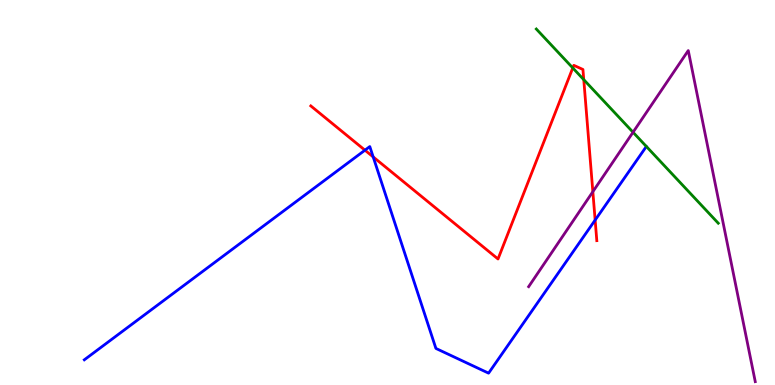[{'lines': ['blue', 'red'], 'intersections': [{'x': 4.71, 'y': 6.1}, {'x': 4.82, 'y': 5.92}, {'x': 7.68, 'y': 4.28}]}, {'lines': ['green', 'red'], 'intersections': [{'x': 7.39, 'y': 8.24}, {'x': 7.53, 'y': 7.93}]}, {'lines': ['purple', 'red'], 'intersections': [{'x': 7.65, 'y': 5.02}]}, {'lines': ['blue', 'green'], 'intersections': []}, {'lines': ['blue', 'purple'], 'intersections': []}, {'lines': ['green', 'purple'], 'intersections': [{'x': 8.17, 'y': 6.56}]}]